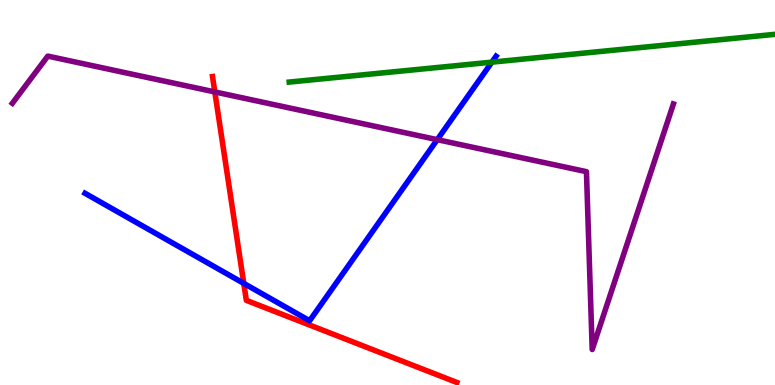[{'lines': ['blue', 'red'], 'intersections': [{'x': 3.15, 'y': 2.64}]}, {'lines': ['green', 'red'], 'intersections': []}, {'lines': ['purple', 'red'], 'intersections': [{'x': 2.77, 'y': 7.61}]}, {'lines': ['blue', 'green'], 'intersections': [{'x': 6.35, 'y': 8.39}]}, {'lines': ['blue', 'purple'], 'intersections': [{'x': 5.64, 'y': 6.37}]}, {'lines': ['green', 'purple'], 'intersections': []}]